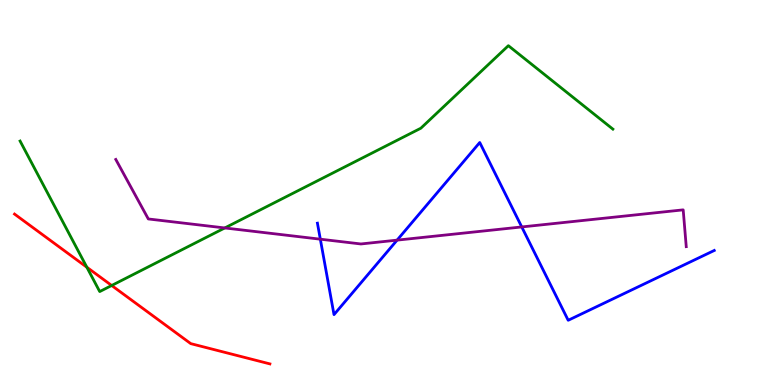[{'lines': ['blue', 'red'], 'intersections': []}, {'lines': ['green', 'red'], 'intersections': [{'x': 1.12, 'y': 3.06}, {'x': 1.44, 'y': 2.58}]}, {'lines': ['purple', 'red'], 'intersections': []}, {'lines': ['blue', 'green'], 'intersections': []}, {'lines': ['blue', 'purple'], 'intersections': [{'x': 4.13, 'y': 3.79}, {'x': 5.12, 'y': 3.76}, {'x': 6.73, 'y': 4.11}]}, {'lines': ['green', 'purple'], 'intersections': [{'x': 2.9, 'y': 4.08}]}]